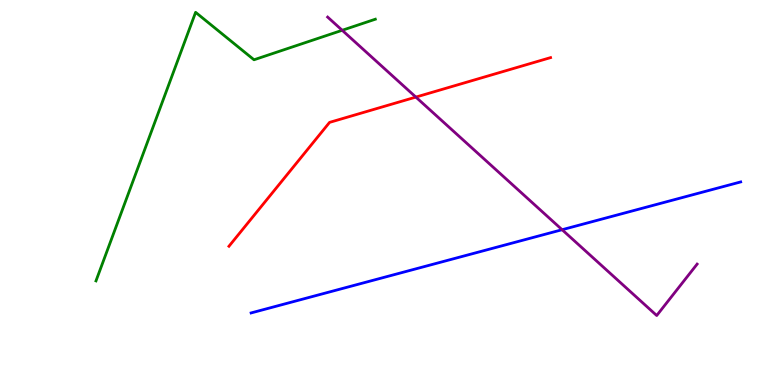[{'lines': ['blue', 'red'], 'intersections': []}, {'lines': ['green', 'red'], 'intersections': []}, {'lines': ['purple', 'red'], 'intersections': [{'x': 5.37, 'y': 7.48}]}, {'lines': ['blue', 'green'], 'intersections': []}, {'lines': ['blue', 'purple'], 'intersections': [{'x': 7.25, 'y': 4.03}]}, {'lines': ['green', 'purple'], 'intersections': [{'x': 4.42, 'y': 9.21}]}]